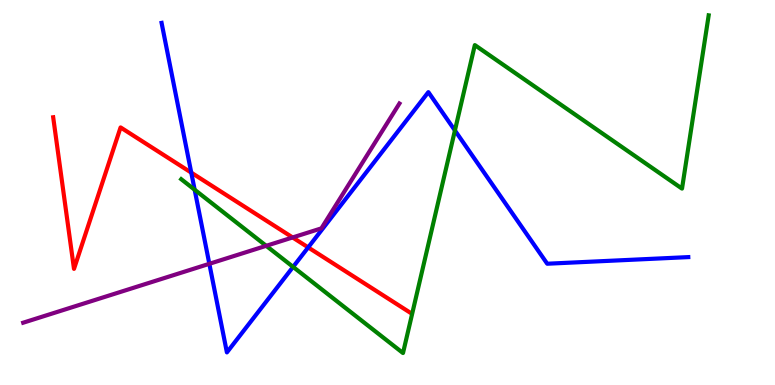[{'lines': ['blue', 'red'], 'intersections': [{'x': 2.47, 'y': 5.52}, {'x': 3.98, 'y': 3.57}]}, {'lines': ['green', 'red'], 'intersections': []}, {'lines': ['purple', 'red'], 'intersections': [{'x': 3.78, 'y': 3.83}]}, {'lines': ['blue', 'green'], 'intersections': [{'x': 2.51, 'y': 5.07}, {'x': 3.78, 'y': 3.07}, {'x': 5.87, 'y': 6.61}]}, {'lines': ['blue', 'purple'], 'intersections': [{'x': 2.7, 'y': 3.15}]}, {'lines': ['green', 'purple'], 'intersections': [{'x': 3.43, 'y': 3.62}]}]